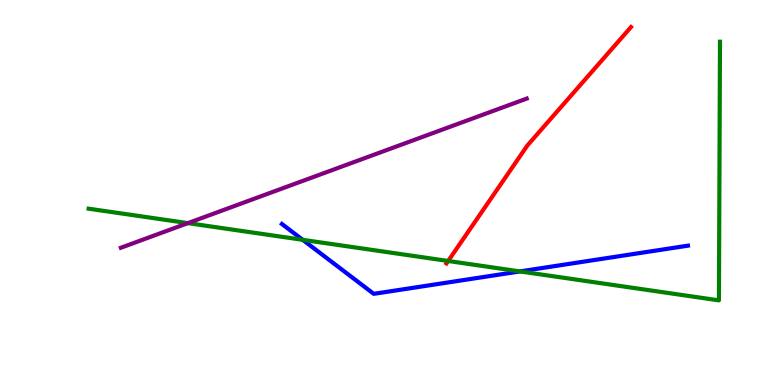[{'lines': ['blue', 'red'], 'intersections': []}, {'lines': ['green', 'red'], 'intersections': [{'x': 5.78, 'y': 3.22}]}, {'lines': ['purple', 'red'], 'intersections': []}, {'lines': ['blue', 'green'], 'intersections': [{'x': 3.91, 'y': 3.77}, {'x': 6.71, 'y': 2.95}]}, {'lines': ['blue', 'purple'], 'intersections': []}, {'lines': ['green', 'purple'], 'intersections': [{'x': 2.42, 'y': 4.2}]}]